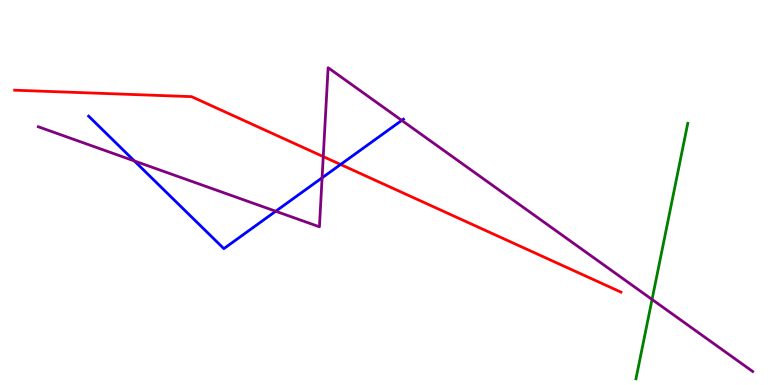[{'lines': ['blue', 'red'], 'intersections': [{'x': 4.39, 'y': 5.73}]}, {'lines': ['green', 'red'], 'intersections': []}, {'lines': ['purple', 'red'], 'intersections': [{'x': 4.17, 'y': 5.93}]}, {'lines': ['blue', 'green'], 'intersections': []}, {'lines': ['blue', 'purple'], 'intersections': [{'x': 1.73, 'y': 5.82}, {'x': 3.56, 'y': 4.51}, {'x': 4.16, 'y': 5.38}, {'x': 5.18, 'y': 6.87}]}, {'lines': ['green', 'purple'], 'intersections': [{'x': 8.41, 'y': 2.22}]}]